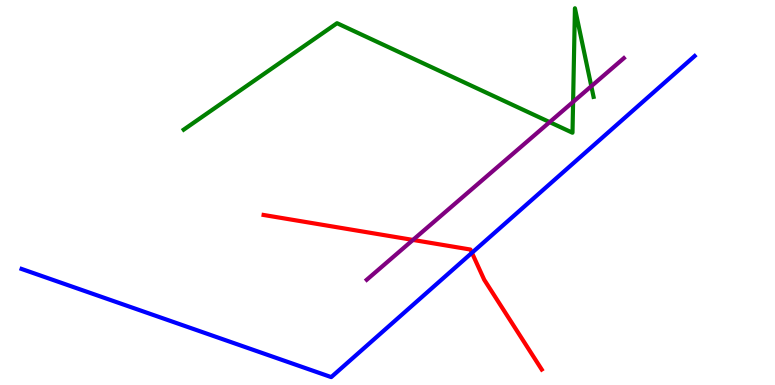[{'lines': ['blue', 'red'], 'intersections': [{'x': 6.09, 'y': 3.43}]}, {'lines': ['green', 'red'], 'intersections': []}, {'lines': ['purple', 'red'], 'intersections': [{'x': 5.33, 'y': 3.77}]}, {'lines': ['blue', 'green'], 'intersections': []}, {'lines': ['blue', 'purple'], 'intersections': []}, {'lines': ['green', 'purple'], 'intersections': [{'x': 7.09, 'y': 6.83}, {'x': 7.39, 'y': 7.35}, {'x': 7.63, 'y': 7.76}]}]